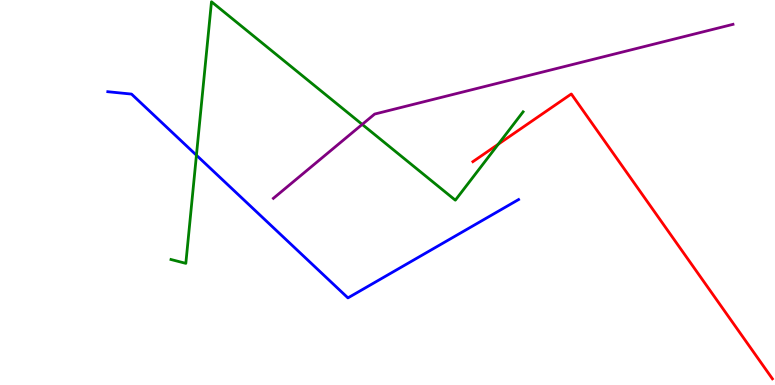[{'lines': ['blue', 'red'], 'intersections': []}, {'lines': ['green', 'red'], 'intersections': [{'x': 6.43, 'y': 6.25}]}, {'lines': ['purple', 'red'], 'intersections': []}, {'lines': ['blue', 'green'], 'intersections': [{'x': 2.53, 'y': 5.97}]}, {'lines': ['blue', 'purple'], 'intersections': []}, {'lines': ['green', 'purple'], 'intersections': [{'x': 4.67, 'y': 6.77}]}]